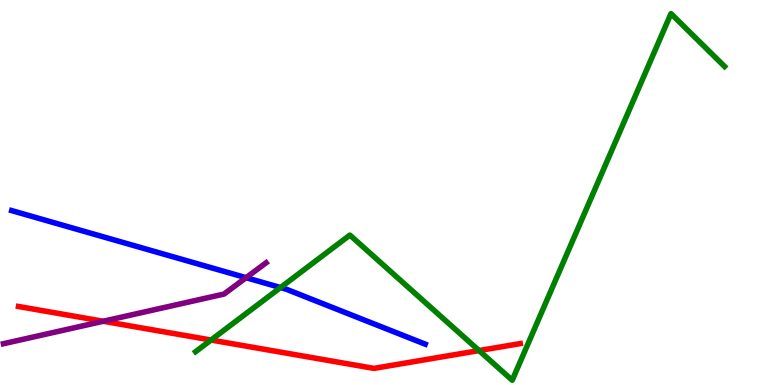[{'lines': ['blue', 'red'], 'intersections': []}, {'lines': ['green', 'red'], 'intersections': [{'x': 2.72, 'y': 1.17}, {'x': 6.18, 'y': 0.894}]}, {'lines': ['purple', 'red'], 'intersections': [{'x': 1.33, 'y': 1.66}]}, {'lines': ['blue', 'green'], 'intersections': [{'x': 3.62, 'y': 2.53}]}, {'lines': ['blue', 'purple'], 'intersections': [{'x': 3.17, 'y': 2.79}]}, {'lines': ['green', 'purple'], 'intersections': []}]